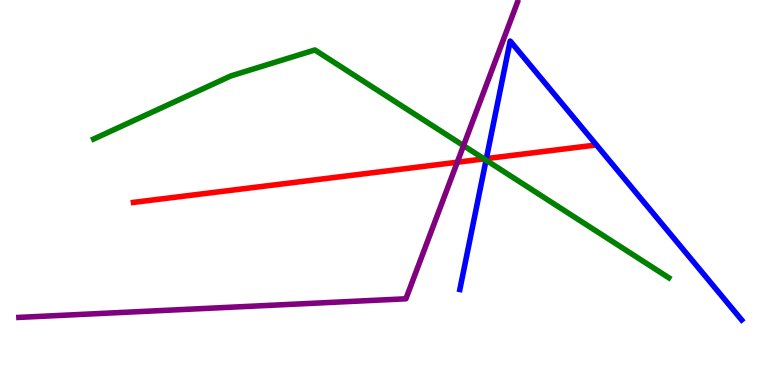[{'lines': ['blue', 'red'], 'intersections': [{'x': 6.28, 'y': 5.88}]}, {'lines': ['green', 'red'], 'intersections': [{'x': 6.25, 'y': 5.87}]}, {'lines': ['purple', 'red'], 'intersections': [{'x': 5.9, 'y': 5.79}]}, {'lines': ['blue', 'green'], 'intersections': [{'x': 6.27, 'y': 5.84}]}, {'lines': ['blue', 'purple'], 'intersections': []}, {'lines': ['green', 'purple'], 'intersections': [{'x': 5.98, 'y': 6.22}]}]